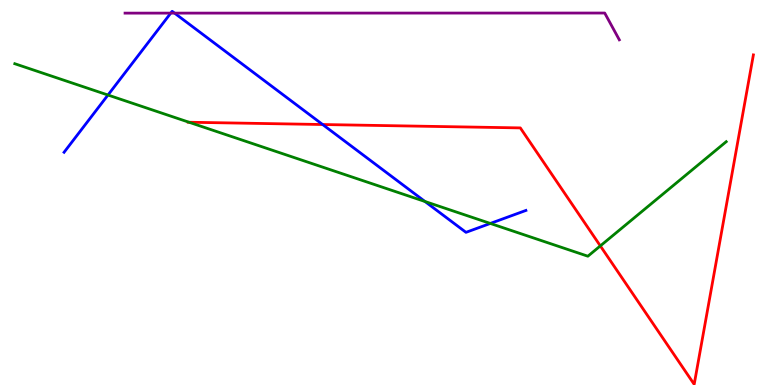[{'lines': ['blue', 'red'], 'intersections': [{'x': 4.16, 'y': 6.77}]}, {'lines': ['green', 'red'], 'intersections': [{'x': 2.44, 'y': 6.83}, {'x': 7.75, 'y': 3.61}]}, {'lines': ['purple', 'red'], 'intersections': []}, {'lines': ['blue', 'green'], 'intersections': [{'x': 1.39, 'y': 7.53}, {'x': 5.48, 'y': 4.77}, {'x': 6.33, 'y': 4.2}]}, {'lines': ['blue', 'purple'], 'intersections': [{'x': 2.2, 'y': 9.66}, {'x': 2.25, 'y': 9.66}]}, {'lines': ['green', 'purple'], 'intersections': []}]